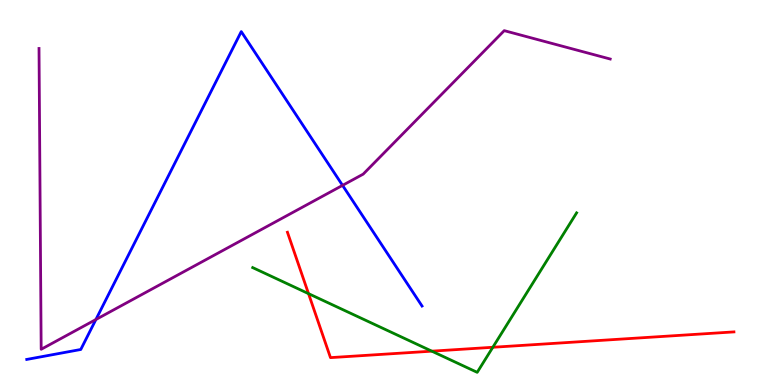[{'lines': ['blue', 'red'], 'intersections': []}, {'lines': ['green', 'red'], 'intersections': [{'x': 3.98, 'y': 2.37}, {'x': 5.57, 'y': 0.879}, {'x': 6.36, 'y': 0.98}]}, {'lines': ['purple', 'red'], 'intersections': []}, {'lines': ['blue', 'green'], 'intersections': []}, {'lines': ['blue', 'purple'], 'intersections': [{'x': 1.24, 'y': 1.7}, {'x': 4.42, 'y': 5.19}]}, {'lines': ['green', 'purple'], 'intersections': []}]